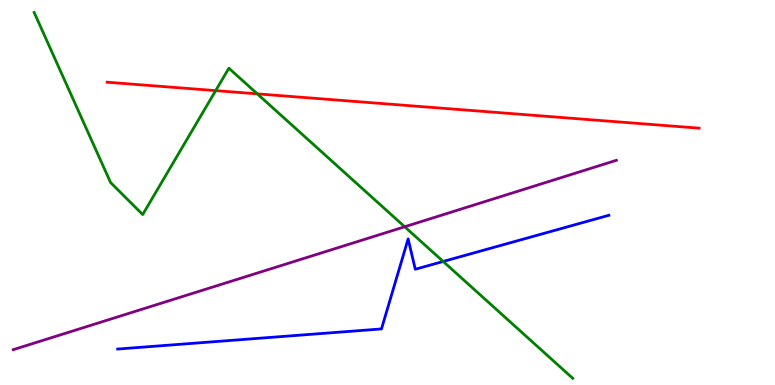[{'lines': ['blue', 'red'], 'intersections': []}, {'lines': ['green', 'red'], 'intersections': [{'x': 2.78, 'y': 7.65}, {'x': 3.32, 'y': 7.56}]}, {'lines': ['purple', 'red'], 'intersections': []}, {'lines': ['blue', 'green'], 'intersections': [{'x': 5.72, 'y': 3.21}]}, {'lines': ['blue', 'purple'], 'intersections': []}, {'lines': ['green', 'purple'], 'intersections': [{'x': 5.22, 'y': 4.11}]}]